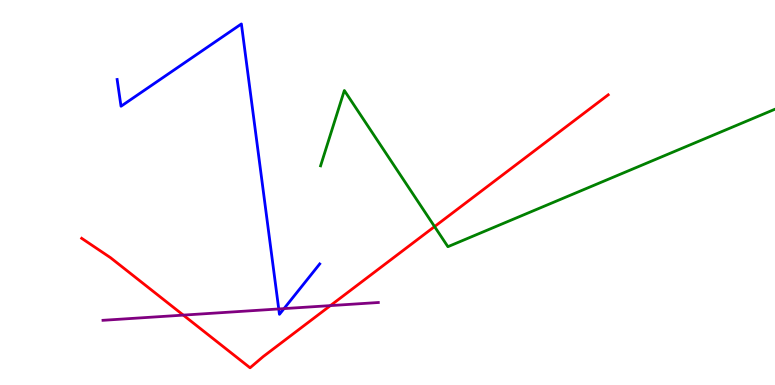[{'lines': ['blue', 'red'], 'intersections': []}, {'lines': ['green', 'red'], 'intersections': [{'x': 5.61, 'y': 4.11}]}, {'lines': ['purple', 'red'], 'intersections': [{'x': 2.37, 'y': 1.82}, {'x': 4.26, 'y': 2.06}]}, {'lines': ['blue', 'green'], 'intersections': []}, {'lines': ['blue', 'purple'], 'intersections': [{'x': 3.6, 'y': 1.98}, {'x': 3.66, 'y': 1.98}]}, {'lines': ['green', 'purple'], 'intersections': []}]